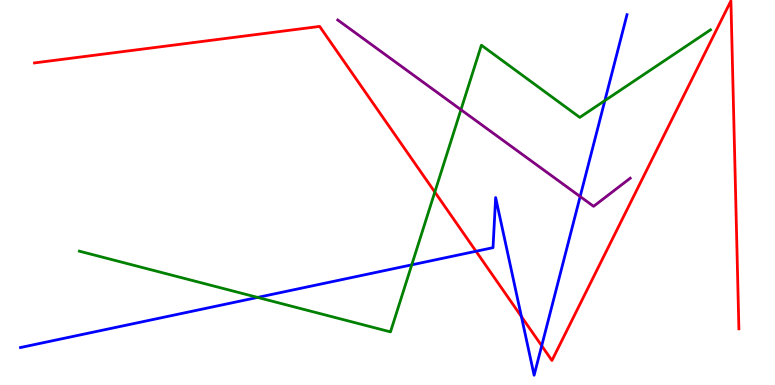[{'lines': ['blue', 'red'], 'intersections': [{'x': 6.14, 'y': 3.47}, {'x': 6.73, 'y': 1.78}, {'x': 6.99, 'y': 1.02}]}, {'lines': ['green', 'red'], 'intersections': [{'x': 5.61, 'y': 5.01}]}, {'lines': ['purple', 'red'], 'intersections': []}, {'lines': ['blue', 'green'], 'intersections': [{'x': 3.32, 'y': 2.28}, {'x': 5.31, 'y': 3.12}, {'x': 7.8, 'y': 7.39}]}, {'lines': ['blue', 'purple'], 'intersections': [{'x': 7.49, 'y': 4.9}]}, {'lines': ['green', 'purple'], 'intersections': [{'x': 5.95, 'y': 7.15}]}]